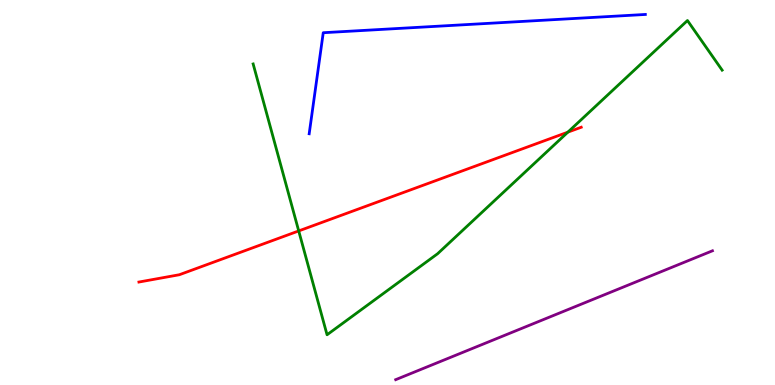[{'lines': ['blue', 'red'], 'intersections': []}, {'lines': ['green', 'red'], 'intersections': [{'x': 3.85, 'y': 4.0}, {'x': 7.33, 'y': 6.57}]}, {'lines': ['purple', 'red'], 'intersections': []}, {'lines': ['blue', 'green'], 'intersections': []}, {'lines': ['blue', 'purple'], 'intersections': []}, {'lines': ['green', 'purple'], 'intersections': []}]